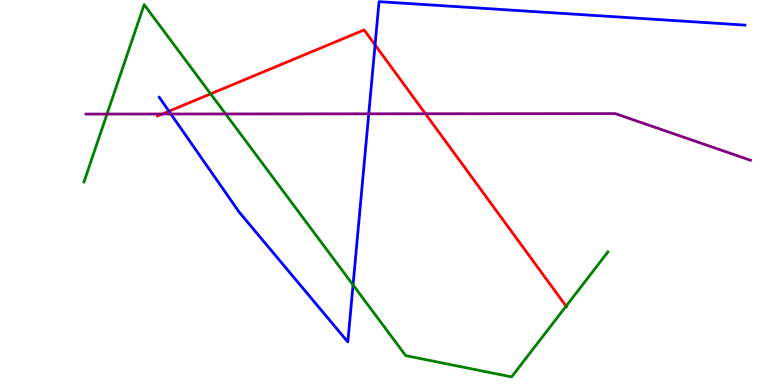[{'lines': ['blue', 'red'], 'intersections': [{'x': 2.18, 'y': 7.11}, {'x': 4.84, 'y': 8.83}]}, {'lines': ['green', 'red'], 'intersections': [{'x': 2.72, 'y': 7.56}, {'x': 7.3, 'y': 2.05}]}, {'lines': ['purple', 'red'], 'intersections': [{'x': 2.09, 'y': 7.04}, {'x': 5.49, 'y': 7.04}]}, {'lines': ['blue', 'green'], 'intersections': [{'x': 4.56, 'y': 2.6}]}, {'lines': ['blue', 'purple'], 'intersections': [{'x': 2.2, 'y': 7.04}, {'x': 4.76, 'y': 7.04}]}, {'lines': ['green', 'purple'], 'intersections': [{'x': 1.38, 'y': 7.04}, {'x': 2.91, 'y': 7.04}]}]